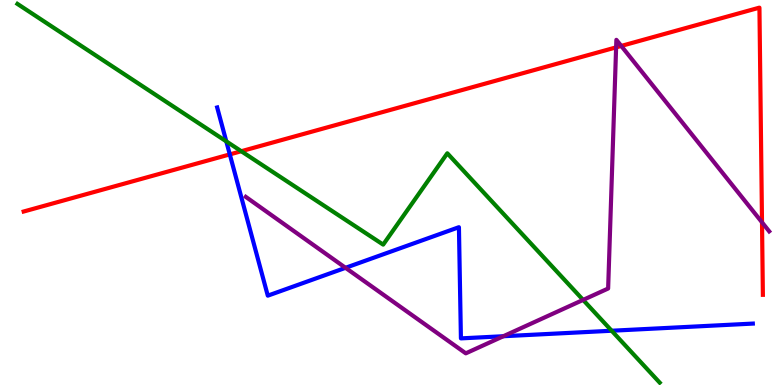[{'lines': ['blue', 'red'], 'intersections': [{'x': 2.97, 'y': 5.99}]}, {'lines': ['green', 'red'], 'intersections': [{'x': 3.11, 'y': 6.07}]}, {'lines': ['purple', 'red'], 'intersections': [{'x': 7.95, 'y': 8.77}, {'x': 8.02, 'y': 8.81}, {'x': 9.83, 'y': 4.22}]}, {'lines': ['blue', 'green'], 'intersections': [{'x': 2.92, 'y': 6.33}, {'x': 7.89, 'y': 1.41}]}, {'lines': ['blue', 'purple'], 'intersections': [{'x': 4.46, 'y': 3.04}, {'x': 6.49, 'y': 1.27}]}, {'lines': ['green', 'purple'], 'intersections': [{'x': 7.52, 'y': 2.21}]}]